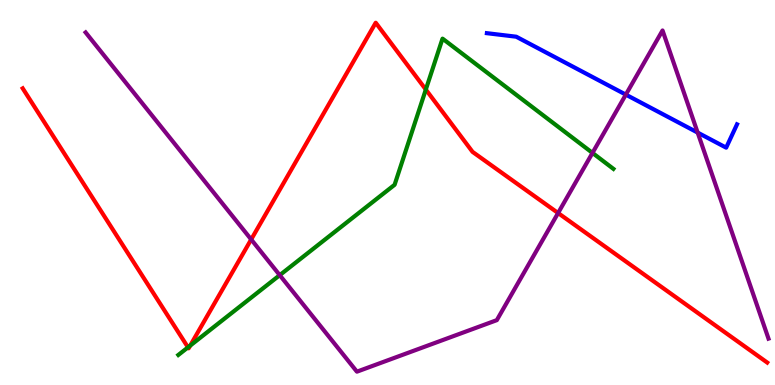[{'lines': ['blue', 'red'], 'intersections': []}, {'lines': ['green', 'red'], 'intersections': [{'x': 2.43, 'y': 0.978}, {'x': 2.45, 'y': 1.02}, {'x': 5.49, 'y': 7.67}]}, {'lines': ['purple', 'red'], 'intersections': [{'x': 3.24, 'y': 3.78}, {'x': 7.2, 'y': 4.47}]}, {'lines': ['blue', 'green'], 'intersections': []}, {'lines': ['blue', 'purple'], 'intersections': [{'x': 8.08, 'y': 7.54}, {'x': 9.0, 'y': 6.56}]}, {'lines': ['green', 'purple'], 'intersections': [{'x': 3.61, 'y': 2.85}, {'x': 7.65, 'y': 6.03}]}]